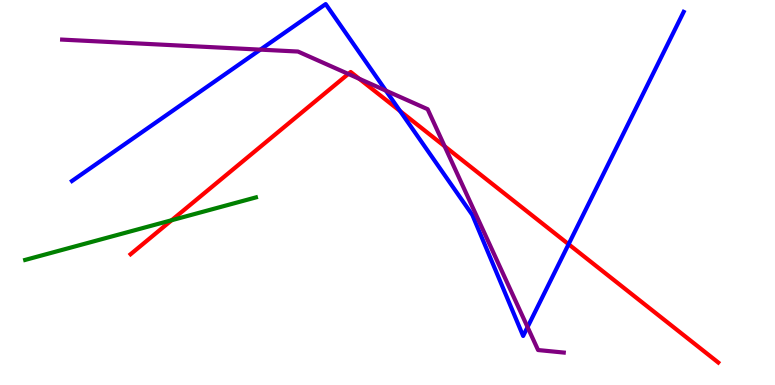[{'lines': ['blue', 'red'], 'intersections': [{'x': 5.16, 'y': 7.11}, {'x': 7.34, 'y': 3.66}]}, {'lines': ['green', 'red'], 'intersections': [{'x': 2.21, 'y': 4.28}]}, {'lines': ['purple', 'red'], 'intersections': [{'x': 4.49, 'y': 8.08}, {'x': 4.64, 'y': 7.95}, {'x': 5.74, 'y': 6.2}]}, {'lines': ['blue', 'green'], 'intersections': []}, {'lines': ['blue', 'purple'], 'intersections': [{'x': 3.36, 'y': 8.71}, {'x': 4.98, 'y': 7.65}, {'x': 6.81, 'y': 1.5}]}, {'lines': ['green', 'purple'], 'intersections': []}]